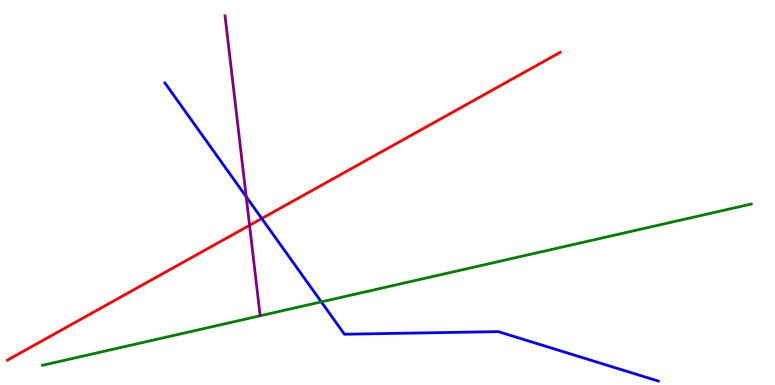[{'lines': ['blue', 'red'], 'intersections': [{'x': 3.38, 'y': 4.32}]}, {'lines': ['green', 'red'], 'intersections': []}, {'lines': ['purple', 'red'], 'intersections': [{'x': 3.22, 'y': 4.15}]}, {'lines': ['blue', 'green'], 'intersections': [{'x': 4.15, 'y': 2.16}]}, {'lines': ['blue', 'purple'], 'intersections': [{'x': 3.18, 'y': 4.89}]}, {'lines': ['green', 'purple'], 'intersections': []}]